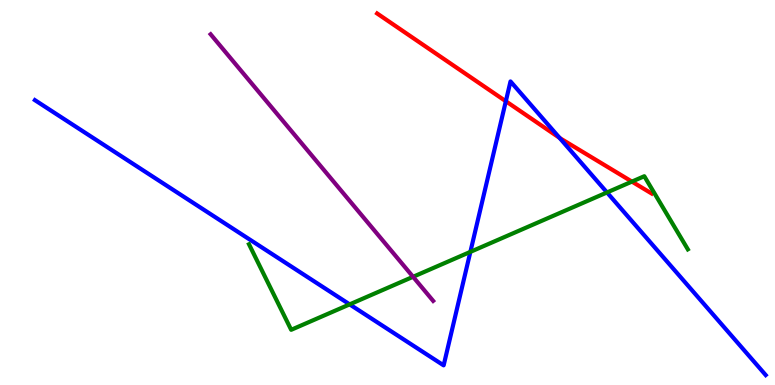[{'lines': ['blue', 'red'], 'intersections': [{'x': 6.53, 'y': 7.37}, {'x': 7.22, 'y': 6.42}]}, {'lines': ['green', 'red'], 'intersections': [{'x': 8.15, 'y': 5.28}]}, {'lines': ['purple', 'red'], 'intersections': []}, {'lines': ['blue', 'green'], 'intersections': [{'x': 4.51, 'y': 2.09}, {'x': 6.07, 'y': 3.46}, {'x': 7.83, 'y': 5.0}]}, {'lines': ['blue', 'purple'], 'intersections': []}, {'lines': ['green', 'purple'], 'intersections': [{'x': 5.33, 'y': 2.81}]}]